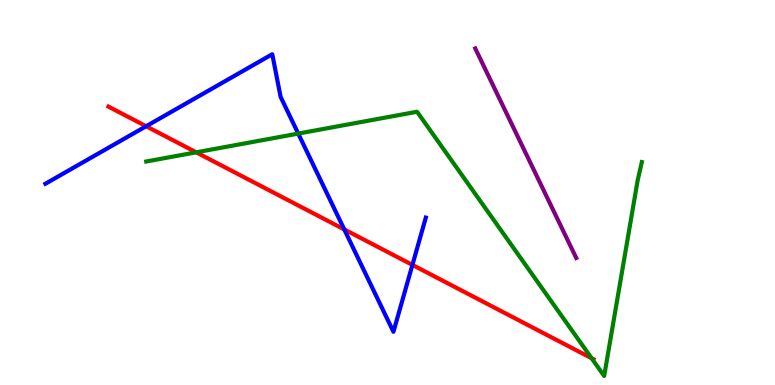[{'lines': ['blue', 'red'], 'intersections': [{'x': 1.89, 'y': 6.72}, {'x': 4.44, 'y': 4.04}, {'x': 5.32, 'y': 3.12}]}, {'lines': ['green', 'red'], 'intersections': [{'x': 2.53, 'y': 6.04}, {'x': 7.63, 'y': 0.696}]}, {'lines': ['purple', 'red'], 'intersections': []}, {'lines': ['blue', 'green'], 'intersections': [{'x': 3.85, 'y': 6.53}]}, {'lines': ['blue', 'purple'], 'intersections': []}, {'lines': ['green', 'purple'], 'intersections': []}]